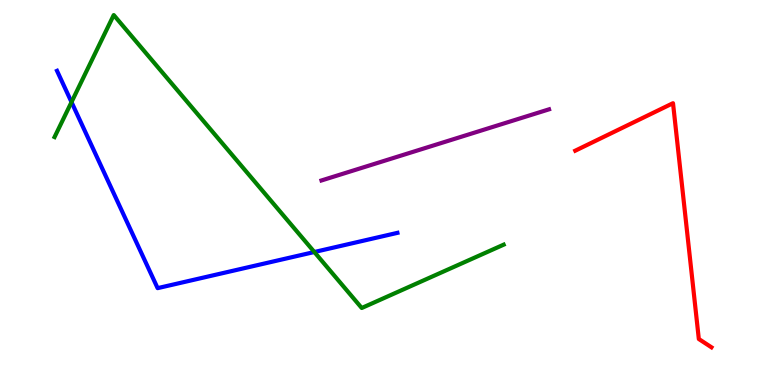[{'lines': ['blue', 'red'], 'intersections': []}, {'lines': ['green', 'red'], 'intersections': []}, {'lines': ['purple', 'red'], 'intersections': []}, {'lines': ['blue', 'green'], 'intersections': [{'x': 0.923, 'y': 7.35}, {'x': 4.06, 'y': 3.45}]}, {'lines': ['blue', 'purple'], 'intersections': []}, {'lines': ['green', 'purple'], 'intersections': []}]